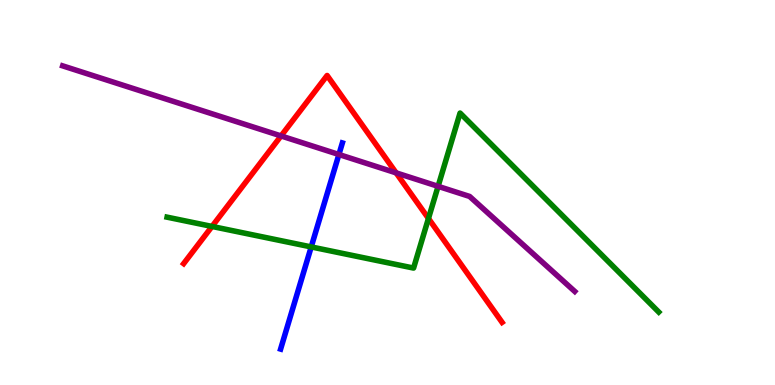[{'lines': ['blue', 'red'], 'intersections': []}, {'lines': ['green', 'red'], 'intersections': [{'x': 2.74, 'y': 4.12}, {'x': 5.53, 'y': 4.33}]}, {'lines': ['purple', 'red'], 'intersections': [{'x': 3.63, 'y': 6.47}, {'x': 5.11, 'y': 5.51}]}, {'lines': ['blue', 'green'], 'intersections': [{'x': 4.02, 'y': 3.59}]}, {'lines': ['blue', 'purple'], 'intersections': [{'x': 4.37, 'y': 5.99}]}, {'lines': ['green', 'purple'], 'intersections': [{'x': 5.65, 'y': 5.16}]}]